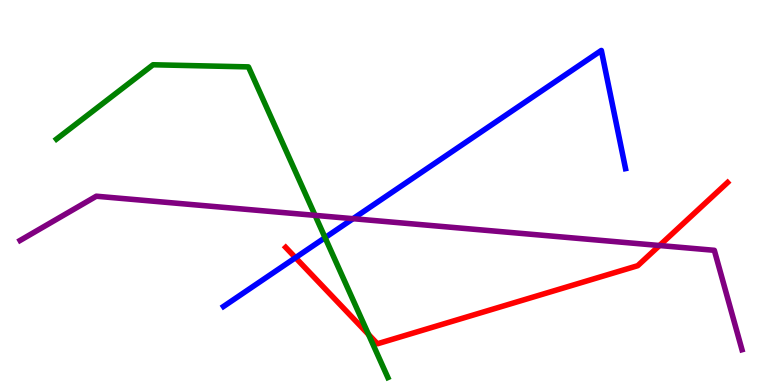[{'lines': ['blue', 'red'], 'intersections': [{'x': 3.81, 'y': 3.31}]}, {'lines': ['green', 'red'], 'intersections': [{'x': 4.76, 'y': 1.31}]}, {'lines': ['purple', 'red'], 'intersections': [{'x': 8.51, 'y': 3.62}]}, {'lines': ['blue', 'green'], 'intersections': [{'x': 4.19, 'y': 3.83}]}, {'lines': ['blue', 'purple'], 'intersections': [{'x': 4.56, 'y': 4.32}]}, {'lines': ['green', 'purple'], 'intersections': [{'x': 4.07, 'y': 4.41}]}]